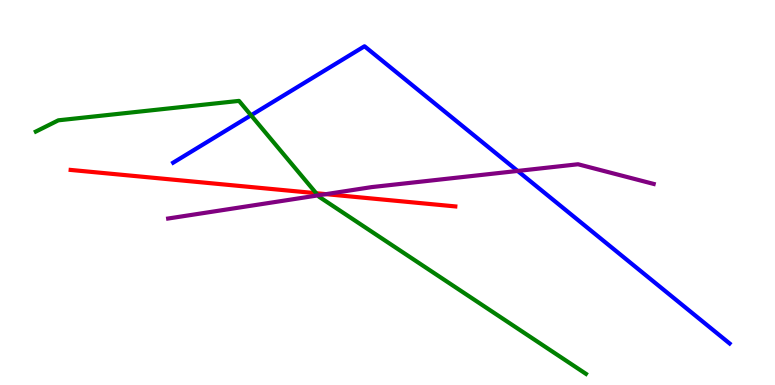[{'lines': ['blue', 'red'], 'intersections': []}, {'lines': ['green', 'red'], 'intersections': [{'x': 4.08, 'y': 4.98}]}, {'lines': ['purple', 'red'], 'intersections': [{'x': 4.21, 'y': 4.96}]}, {'lines': ['blue', 'green'], 'intersections': [{'x': 3.24, 'y': 7.01}]}, {'lines': ['blue', 'purple'], 'intersections': [{'x': 6.68, 'y': 5.56}]}, {'lines': ['green', 'purple'], 'intersections': [{'x': 4.1, 'y': 4.92}]}]